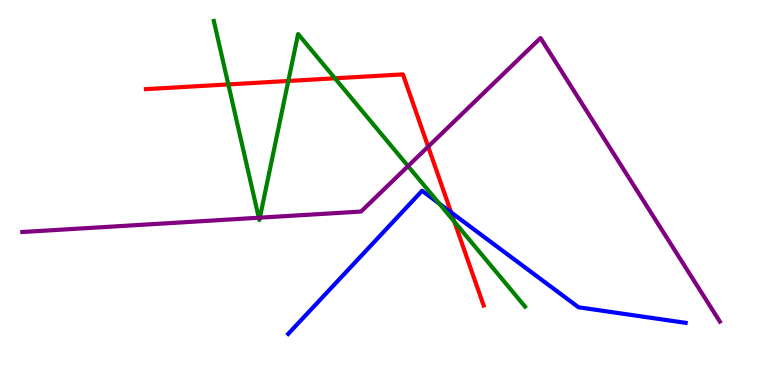[{'lines': ['blue', 'red'], 'intersections': [{'x': 5.82, 'y': 4.48}]}, {'lines': ['green', 'red'], 'intersections': [{'x': 2.95, 'y': 7.81}, {'x': 3.72, 'y': 7.9}, {'x': 4.32, 'y': 7.97}, {'x': 5.86, 'y': 4.24}]}, {'lines': ['purple', 'red'], 'intersections': [{'x': 5.52, 'y': 6.19}]}, {'lines': ['blue', 'green'], 'intersections': [{'x': 5.67, 'y': 4.71}]}, {'lines': ['blue', 'purple'], 'intersections': []}, {'lines': ['green', 'purple'], 'intersections': [{'x': 3.34, 'y': 4.34}, {'x': 3.35, 'y': 4.35}, {'x': 5.27, 'y': 5.69}]}]